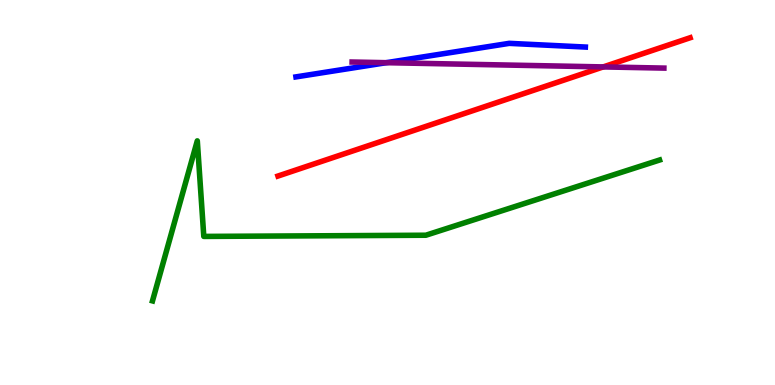[{'lines': ['blue', 'red'], 'intersections': []}, {'lines': ['green', 'red'], 'intersections': []}, {'lines': ['purple', 'red'], 'intersections': [{'x': 7.78, 'y': 8.26}]}, {'lines': ['blue', 'green'], 'intersections': []}, {'lines': ['blue', 'purple'], 'intersections': [{'x': 4.98, 'y': 8.37}]}, {'lines': ['green', 'purple'], 'intersections': []}]